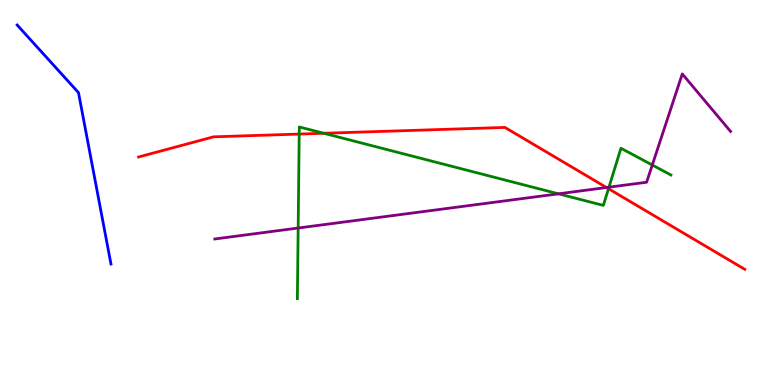[{'lines': ['blue', 'red'], 'intersections': []}, {'lines': ['green', 'red'], 'intersections': [{'x': 3.86, 'y': 6.52}, {'x': 4.18, 'y': 6.54}, {'x': 7.85, 'y': 5.1}]}, {'lines': ['purple', 'red'], 'intersections': [{'x': 7.83, 'y': 5.13}]}, {'lines': ['blue', 'green'], 'intersections': []}, {'lines': ['blue', 'purple'], 'intersections': []}, {'lines': ['green', 'purple'], 'intersections': [{'x': 3.85, 'y': 4.08}, {'x': 7.21, 'y': 4.97}, {'x': 7.86, 'y': 5.14}, {'x': 8.42, 'y': 5.71}]}]